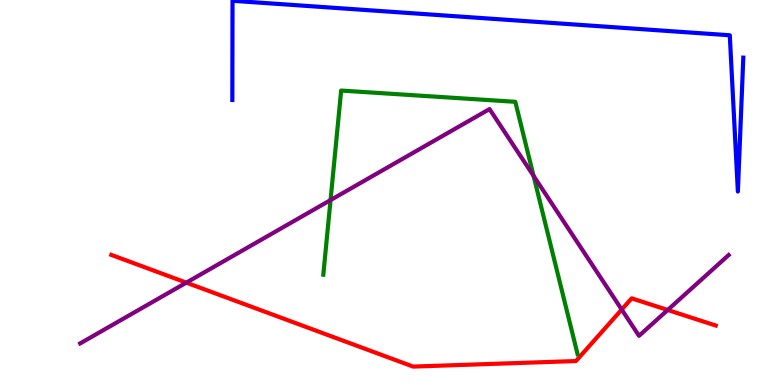[{'lines': ['blue', 'red'], 'intersections': []}, {'lines': ['green', 'red'], 'intersections': []}, {'lines': ['purple', 'red'], 'intersections': [{'x': 2.4, 'y': 2.66}, {'x': 8.02, 'y': 1.96}, {'x': 8.62, 'y': 1.95}]}, {'lines': ['blue', 'green'], 'intersections': []}, {'lines': ['blue', 'purple'], 'intersections': []}, {'lines': ['green', 'purple'], 'intersections': [{'x': 4.27, 'y': 4.8}, {'x': 6.88, 'y': 5.43}]}]